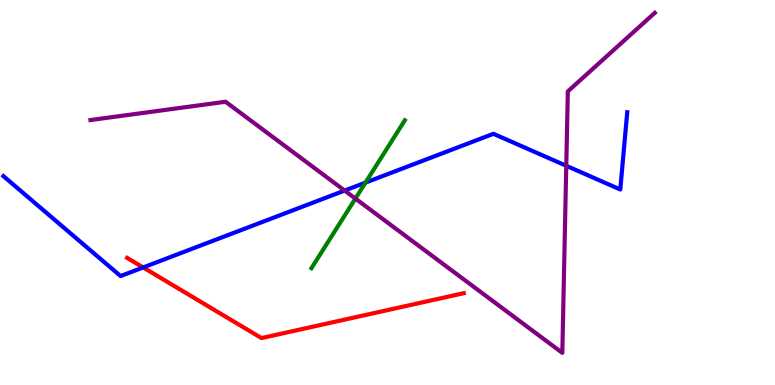[{'lines': ['blue', 'red'], 'intersections': [{'x': 1.85, 'y': 3.05}]}, {'lines': ['green', 'red'], 'intersections': []}, {'lines': ['purple', 'red'], 'intersections': []}, {'lines': ['blue', 'green'], 'intersections': [{'x': 4.72, 'y': 5.26}]}, {'lines': ['blue', 'purple'], 'intersections': [{'x': 4.45, 'y': 5.05}, {'x': 7.31, 'y': 5.69}]}, {'lines': ['green', 'purple'], 'intersections': [{'x': 4.59, 'y': 4.84}]}]